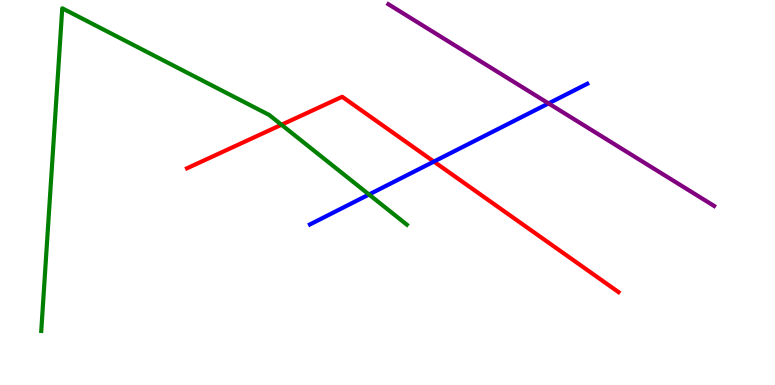[{'lines': ['blue', 'red'], 'intersections': [{'x': 5.6, 'y': 5.8}]}, {'lines': ['green', 'red'], 'intersections': [{'x': 3.63, 'y': 6.76}]}, {'lines': ['purple', 'red'], 'intersections': []}, {'lines': ['blue', 'green'], 'intersections': [{'x': 4.76, 'y': 4.95}]}, {'lines': ['blue', 'purple'], 'intersections': [{'x': 7.08, 'y': 7.31}]}, {'lines': ['green', 'purple'], 'intersections': []}]